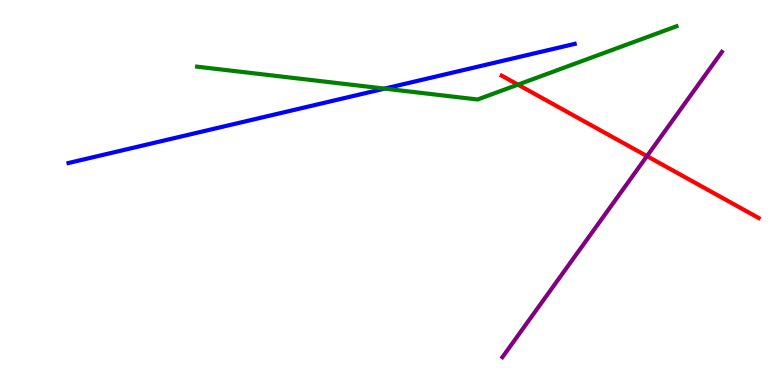[{'lines': ['blue', 'red'], 'intersections': []}, {'lines': ['green', 'red'], 'intersections': [{'x': 6.68, 'y': 7.8}]}, {'lines': ['purple', 'red'], 'intersections': [{'x': 8.35, 'y': 5.95}]}, {'lines': ['blue', 'green'], 'intersections': [{'x': 4.96, 'y': 7.7}]}, {'lines': ['blue', 'purple'], 'intersections': []}, {'lines': ['green', 'purple'], 'intersections': []}]